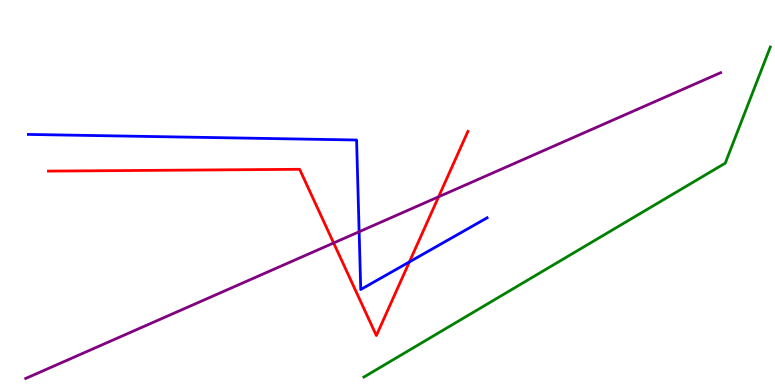[{'lines': ['blue', 'red'], 'intersections': [{'x': 5.28, 'y': 3.2}]}, {'lines': ['green', 'red'], 'intersections': []}, {'lines': ['purple', 'red'], 'intersections': [{'x': 4.31, 'y': 3.69}, {'x': 5.66, 'y': 4.89}]}, {'lines': ['blue', 'green'], 'intersections': []}, {'lines': ['blue', 'purple'], 'intersections': [{'x': 4.63, 'y': 3.98}]}, {'lines': ['green', 'purple'], 'intersections': []}]